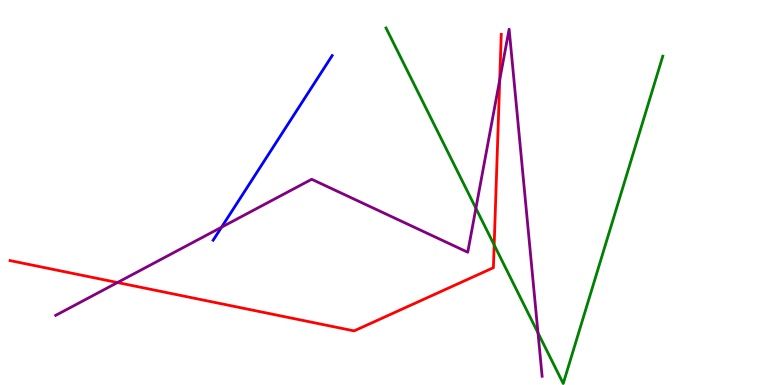[{'lines': ['blue', 'red'], 'intersections': []}, {'lines': ['green', 'red'], 'intersections': [{'x': 6.38, 'y': 3.64}]}, {'lines': ['purple', 'red'], 'intersections': [{'x': 1.52, 'y': 2.66}, {'x': 6.45, 'y': 7.93}]}, {'lines': ['blue', 'green'], 'intersections': []}, {'lines': ['blue', 'purple'], 'intersections': [{'x': 2.86, 'y': 4.1}]}, {'lines': ['green', 'purple'], 'intersections': [{'x': 6.14, 'y': 4.59}, {'x': 6.94, 'y': 1.35}]}]